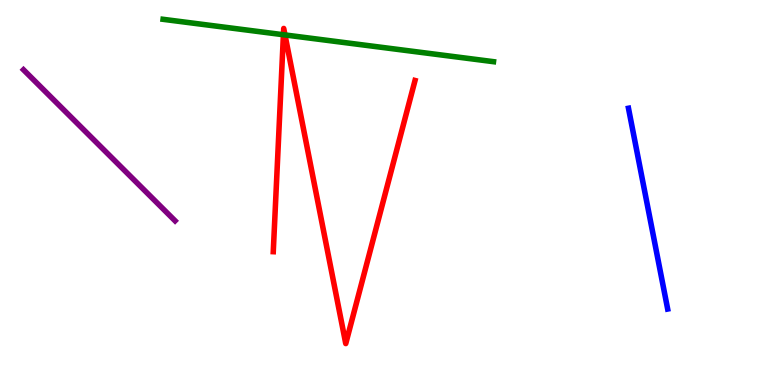[{'lines': ['blue', 'red'], 'intersections': []}, {'lines': ['green', 'red'], 'intersections': [{'x': 3.66, 'y': 9.1}, {'x': 3.68, 'y': 9.09}]}, {'lines': ['purple', 'red'], 'intersections': []}, {'lines': ['blue', 'green'], 'intersections': []}, {'lines': ['blue', 'purple'], 'intersections': []}, {'lines': ['green', 'purple'], 'intersections': []}]